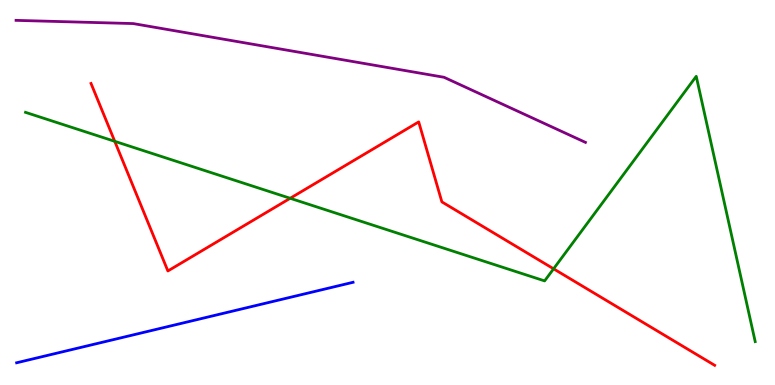[{'lines': ['blue', 'red'], 'intersections': []}, {'lines': ['green', 'red'], 'intersections': [{'x': 1.48, 'y': 6.33}, {'x': 3.74, 'y': 4.85}, {'x': 7.14, 'y': 3.02}]}, {'lines': ['purple', 'red'], 'intersections': []}, {'lines': ['blue', 'green'], 'intersections': []}, {'lines': ['blue', 'purple'], 'intersections': []}, {'lines': ['green', 'purple'], 'intersections': []}]